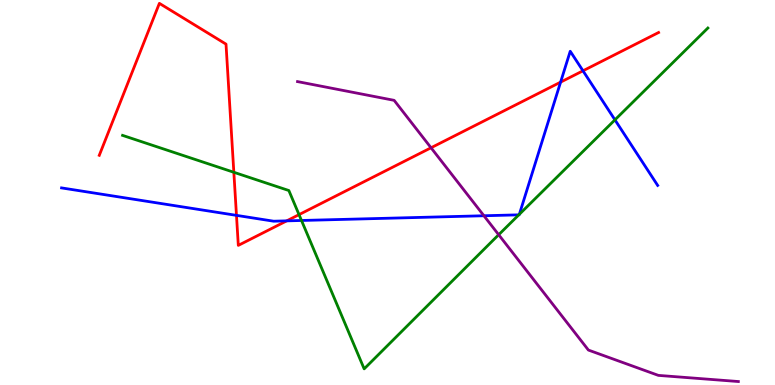[{'lines': ['blue', 'red'], 'intersections': [{'x': 3.05, 'y': 4.41}, {'x': 3.7, 'y': 4.26}, {'x': 7.23, 'y': 7.87}, {'x': 7.52, 'y': 8.16}]}, {'lines': ['green', 'red'], 'intersections': [{'x': 3.02, 'y': 5.53}, {'x': 3.86, 'y': 4.43}]}, {'lines': ['purple', 'red'], 'intersections': [{'x': 5.56, 'y': 6.16}]}, {'lines': ['blue', 'green'], 'intersections': [{'x': 3.89, 'y': 4.27}, {'x': 6.69, 'y': 4.42}, {'x': 6.7, 'y': 4.43}, {'x': 7.93, 'y': 6.89}]}, {'lines': ['blue', 'purple'], 'intersections': [{'x': 6.24, 'y': 4.4}]}, {'lines': ['green', 'purple'], 'intersections': [{'x': 6.43, 'y': 3.9}]}]